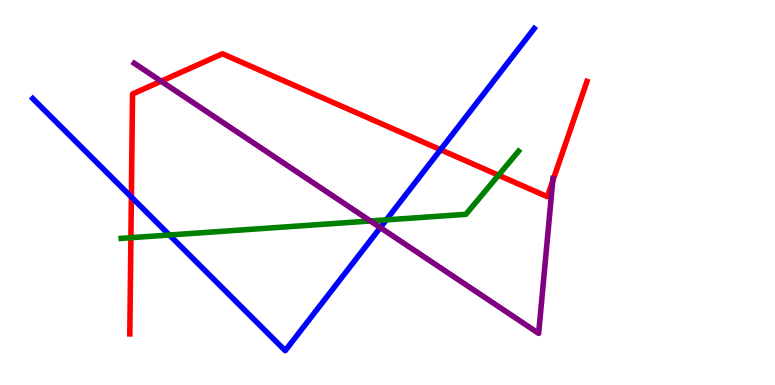[{'lines': ['blue', 'red'], 'intersections': [{'x': 1.7, 'y': 4.88}, {'x': 5.68, 'y': 6.11}]}, {'lines': ['green', 'red'], 'intersections': [{'x': 1.69, 'y': 3.83}, {'x': 6.43, 'y': 5.45}]}, {'lines': ['purple', 'red'], 'intersections': [{'x': 2.08, 'y': 7.89}, {'x': 7.13, 'y': 5.3}]}, {'lines': ['blue', 'green'], 'intersections': [{'x': 2.19, 'y': 3.9}, {'x': 4.98, 'y': 4.29}]}, {'lines': ['blue', 'purple'], 'intersections': [{'x': 4.91, 'y': 4.09}]}, {'lines': ['green', 'purple'], 'intersections': [{'x': 4.78, 'y': 4.26}]}]